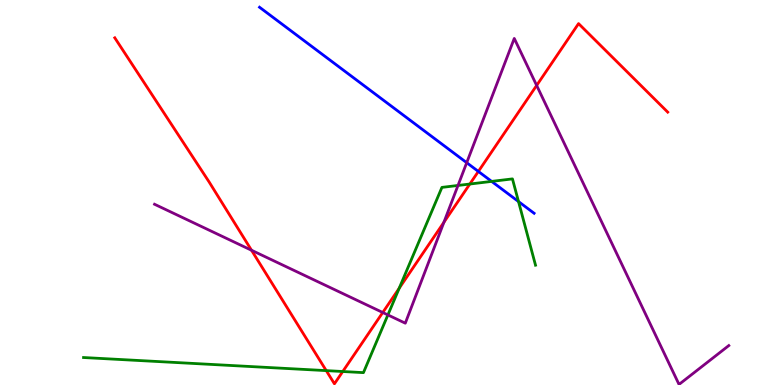[{'lines': ['blue', 'red'], 'intersections': [{'x': 6.17, 'y': 5.55}]}, {'lines': ['green', 'red'], 'intersections': [{'x': 4.21, 'y': 0.373}, {'x': 4.42, 'y': 0.35}, {'x': 5.15, 'y': 2.51}, {'x': 6.06, 'y': 5.22}]}, {'lines': ['purple', 'red'], 'intersections': [{'x': 3.25, 'y': 3.5}, {'x': 4.94, 'y': 1.88}, {'x': 5.73, 'y': 4.23}, {'x': 6.92, 'y': 7.78}]}, {'lines': ['blue', 'green'], 'intersections': [{'x': 6.34, 'y': 5.29}, {'x': 6.69, 'y': 4.76}]}, {'lines': ['blue', 'purple'], 'intersections': [{'x': 6.02, 'y': 5.77}]}, {'lines': ['green', 'purple'], 'intersections': [{'x': 5.01, 'y': 1.82}, {'x': 5.91, 'y': 5.18}]}]